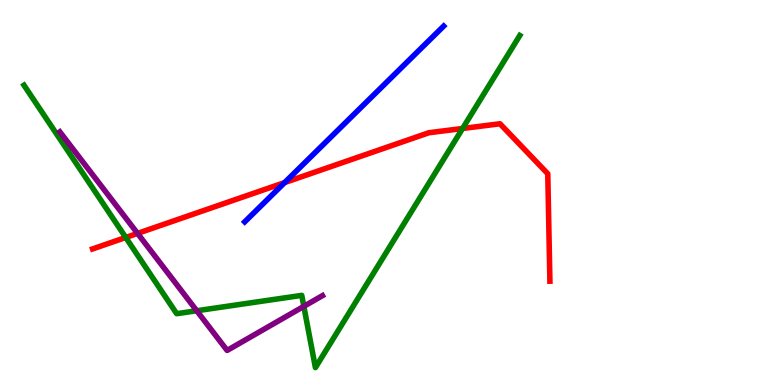[{'lines': ['blue', 'red'], 'intersections': [{'x': 3.67, 'y': 5.26}]}, {'lines': ['green', 'red'], 'intersections': [{'x': 1.62, 'y': 3.83}, {'x': 5.97, 'y': 6.66}]}, {'lines': ['purple', 'red'], 'intersections': [{'x': 1.77, 'y': 3.94}]}, {'lines': ['blue', 'green'], 'intersections': []}, {'lines': ['blue', 'purple'], 'intersections': []}, {'lines': ['green', 'purple'], 'intersections': [{'x': 2.54, 'y': 1.93}, {'x': 3.92, 'y': 2.04}]}]